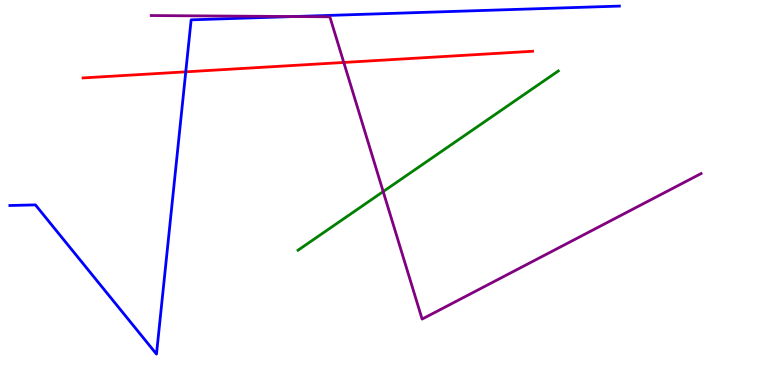[{'lines': ['blue', 'red'], 'intersections': [{'x': 2.4, 'y': 8.13}]}, {'lines': ['green', 'red'], 'intersections': []}, {'lines': ['purple', 'red'], 'intersections': [{'x': 4.44, 'y': 8.38}]}, {'lines': ['blue', 'green'], 'intersections': []}, {'lines': ['blue', 'purple'], 'intersections': [{'x': 3.79, 'y': 9.57}]}, {'lines': ['green', 'purple'], 'intersections': [{'x': 4.94, 'y': 5.02}]}]